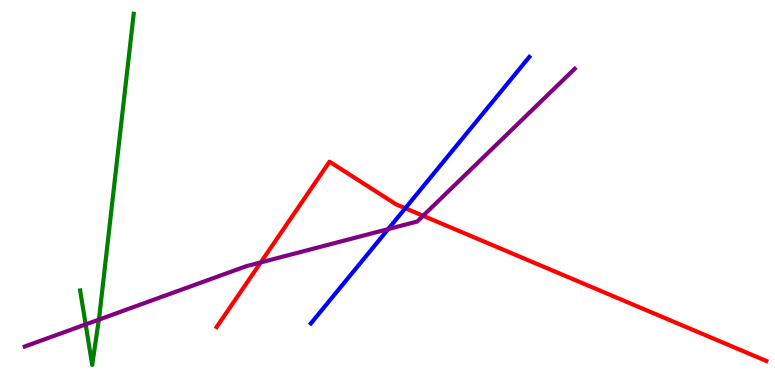[{'lines': ['blue', 'red'], 'intersections': [{'x': 5.23, 'y': 4.59}]}, {'lines': ['green', 'red'], 'intersections': []}, {'lines': ['purple', 'red'], 'intersections': [{'x': 3.36, 'y': 3.18}, {'x': 5.46, 'y': 4.4}]}, {'lines': ['blue', 'green'], 'intersections': []}, {'lines': ['blue', 'purple'], 'intersections': [{'x': 5.01, 'y': 4.05}]}, {'lines': ['green', 'purple'], 'intersections': [{'x': 1.11, 'y': 1.57}, {'x': 1.28, 'y': 1.7}]}]